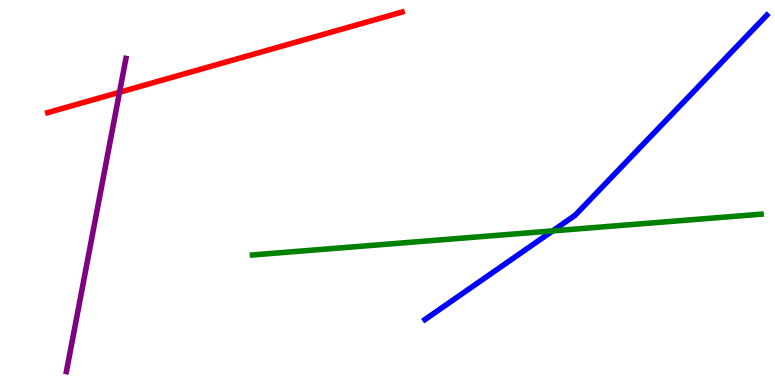[{'lines': ['blue', 'red'], 'intersections': []}, {'lines': ['green', 'red'], 'intersections': []}, {'lines': ['purple', 'red'], 'intersections': [{'x': 1.54, 'y': 7.6}]}, {'lines': ['blue', 'green'], 'intersections': [{'x': 7.13, 'y': 4.0}]}, {'lines': ['blue', 'purple'], 'intersections': []}, {'lines': ['green', 'purple'], 'intersections': []}]